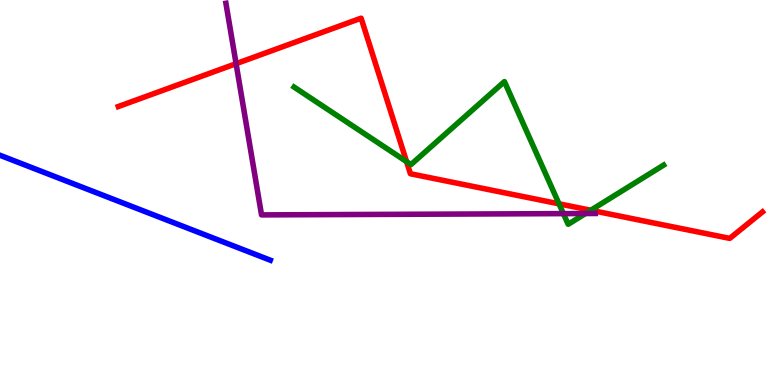[{'lines': ['blue', 'red'], 'intersections': []}, {'lines': ['green', 'red'], 'intersections': [{'x': 5.25, 'y': 5.8}, {'x': 7.21, 'y': 4.71}, {'x': 7.62, 'y': 4.54}]}, {'lines': ['purple', 'red'], 'intersections': [{'x': 3.05, 'y': 8.35}]}, {'lines': ['blue', 'green'], 'intersections': []}, {'lines': ['blue', 'purple'], 'intersections': []}, {'lines': ['green', 'purple'], 'intersections': [{'x': 7.27, 'y': 4.45}, {'x': 7.56, 'y': 4.45}]}]